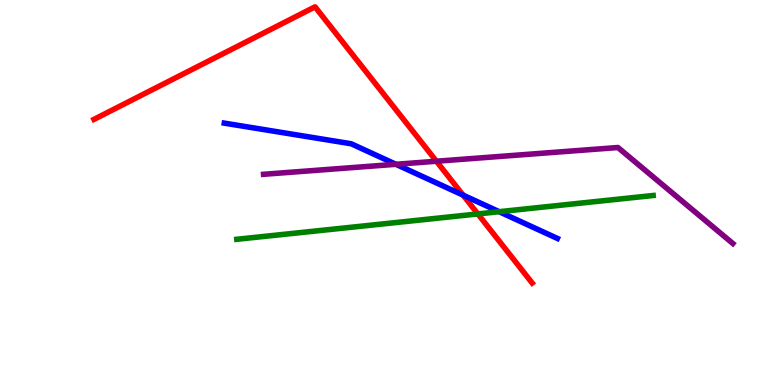[{'lines': ['blue', 'red'], 'intersections': [{'x': 5.98, 'y': 4.93}]}, {'lines': ['green', 'red'], 'intersections': [{'x': 6.17, 'y': 4.44}]}, {'lines': ['purple', 'red'], 'intersections': [{'x': 5.63, 'y': 5.81}]}, {'lines': ['blue', 'green'], 'intersections': [{'x': 6.44, 'y': 4.5}]}, {'lines': ['blue', 'purple'], 'intersections': [{'x': 5.11, 'y': 5.73}]}, {'lines': ['green', 'purple'], 'intersections': []}]